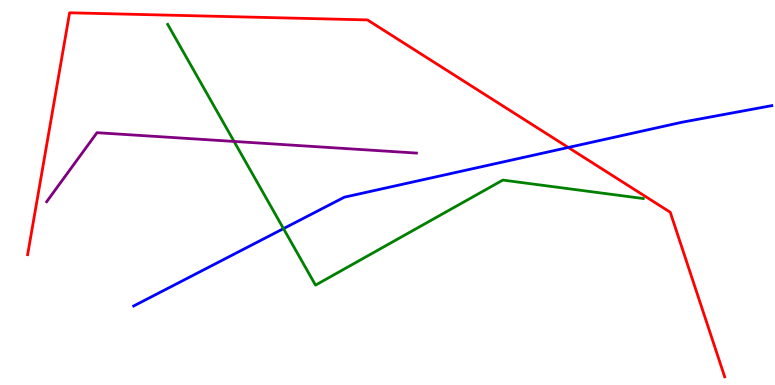[{'lines': ['blue', 'red'], 'intersections': [{'x': 7.33, 'y': 6.17}]}, {'lines': ['green', 'red'], 'intersections': []}, {'lines': ['purple', 'red'], 'intersections': []}, {'lines': ['blue', 'green'], 'intersections': [{'x': 3.66, 'y': 4.06}]}, {'lines': ['blue', 'purple'], 'intersections': []}, {'lines': ['green', 'purple'], 'intersections': [{'x': 3.02, 'y': 6.33}]}]